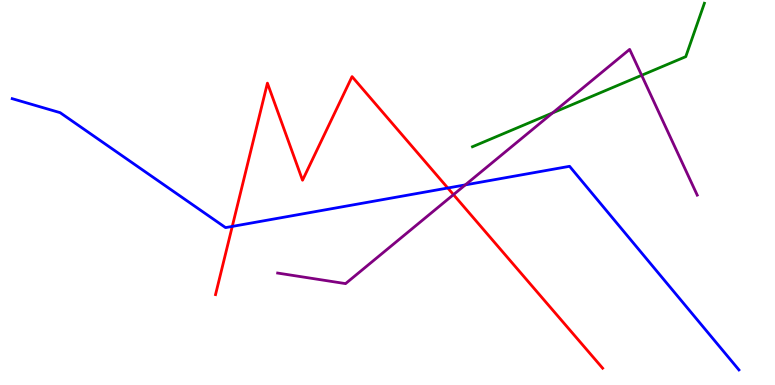[{'lines': ['blue', 'red'], 'intersections': [{'x': 3.0, 'y': 4.12}, {'x': 5.78, 'y': 5.12}]}, {'lines': ['green', 'red'], 'intersections': []}, {'lines': ['purple', 'red'], 'intersections': [{'x': 5.85, 'y': 4.94}]}, {'lines': ['blue', 'green'], 'intersections': []}, {'lines': ['blue', 'purple'], 'intersections': [{'x': 6.0, 'y': 5.2}]}, {'lines': ['green', 'purple'], 'intersections': [{'x': 7.13, 'y': 7.07}, {'x': 8.28, 'y': 8.04}]}]